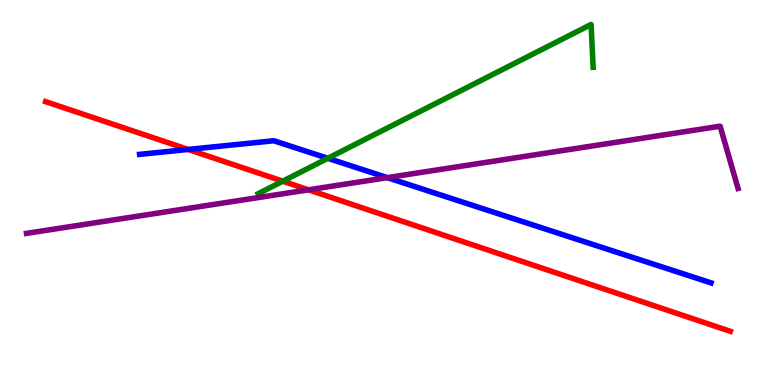[{'lines': ['blue', 'red'], 'intersections': [{'x': 2.43, 'y': 6.12}]}, {'lines': ['green', 'red'], 'intersections': [{'x': 3.65, 'y': 5.29}]}, {'lines': ['purple', 'red'], 'intersections': [{'x': 3.98, 'y': 5.07}]}, {'lines': ['blue', 'green'], 'intersections': [{'x': 4.23, 'y': 5.89}]}, {'lines': ['blue', 'purple'], 'intersections': [{'x': 5.0, 'y': 5.39}]}, {'lines': ['green', 'purple'], 'intersections': []}]